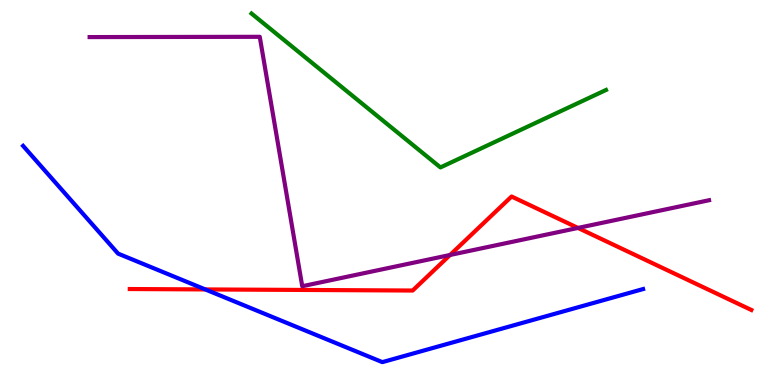[{'lines': ['blue', 'red'], 'intersections': [{'x': 2.65, 'y': 2.48}]}, {'lines': ['green', 'red'], 'intersections': []}, {'lines': ['purple', 'red'], 'intersections': [{'x': 5.81, 'y': 3.38}, {'x': 7.46, 'y': 4.08}]}, {'lines': ['blue', 'green'], 'intersections': []}, {'lines': ['blue', 'purple'], 'intersections': []}, {'lines': ['green', 'purple'], 'intersections': []}]